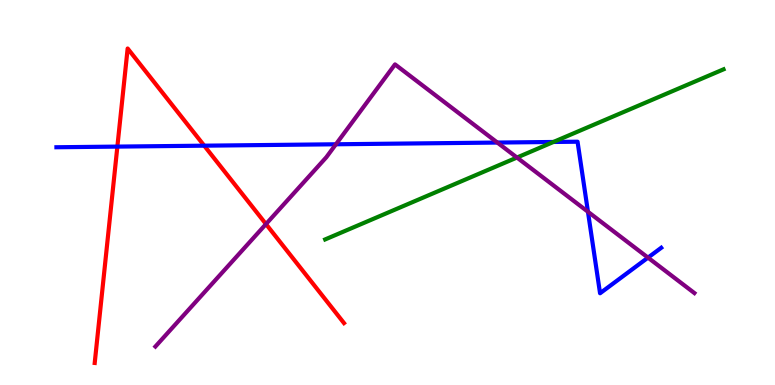[{'lines': ['blue', 'red'], 'intersections': [{'x': 1.51, 'y': 6.19}, {'x': 2.64, 'y': 6.22}]}, {'lines': ['green', 'red'], 'intersections': []}, {'lines': ['purple', 'red'], 'intersections': [{'x': 3.43, 'y': 4.18}]}, {'lines': ['blue', 'green'], 'intersections': [{'x': 7.14, 'y': 6.31}]}, {'lines': ['blue', 'purple'], 'intersections': [{'x': 4.33, 'y': 6.25}, {'x': 6.42, 'y': 6.3}, {'x': 7.59, 'y': 4.5}, {'x': 8.36, 'y': 3.31}]}, {'lines': ['green', 'purple'], 'intersections': [{'x': 6.67, 'y': 5.91}]}]